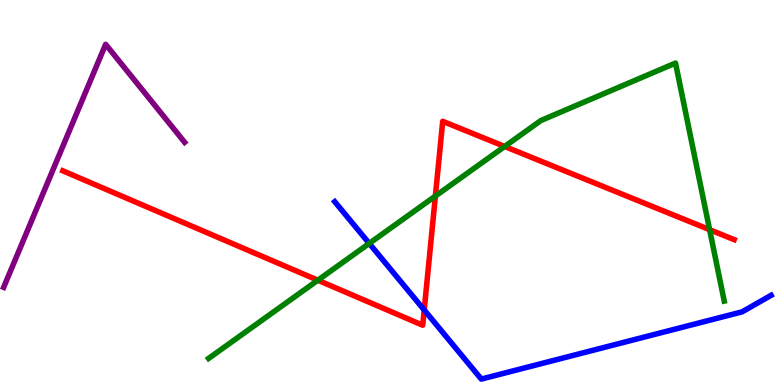[{'lines': ['blue', 'red'], 'intersections': [{'x': 5.47, 'y': 1.95}]}, {'lines': ['green', 'red'], 'intersections': [{'x': 4.1, 'y': 2.72}, {'x': 5.62, 'y': 4.91}, {'x': 6.51, 'y': 6.2}, {'x': 9.16, 'y': 4.03}]}, {'lines': ['purple', 'red'], 'intersections': []}, {'lines': ['blue', 'green'], 'intersections': [{'x': 4.76, 'y': 3.68}]}, {'lines': ['blue', 'purple'], 'intersections': []}, {'lines': ['green', 'purple'], 'intersections': []}]